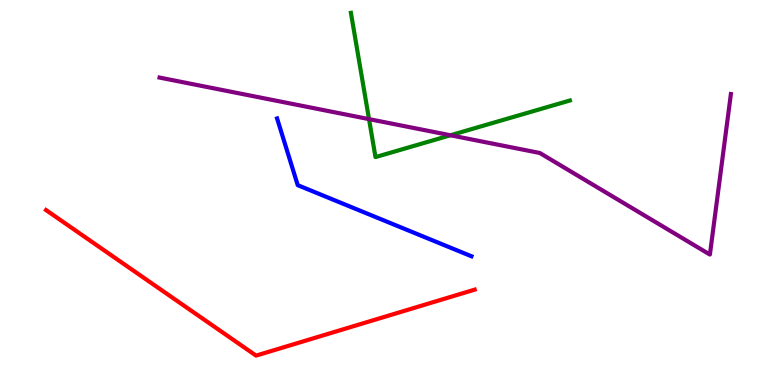[{'lines': ['blue', 'red'], 'intersections': []}, {'lines': ['green', 'red'], 'intersections': []}, {'lines': ['purple', 'red'], 'intersections': []}, {'lines': ['blue', 'green'], 'intersections': []}, {'lines': ['blue', 'purple'], 'intersections': []}, {'lines': ['green', 'purple'], 'intersections': [{'x': 4.76, 'y': 6.91}, {'x': 5.81, 'y': 6.49}]}]